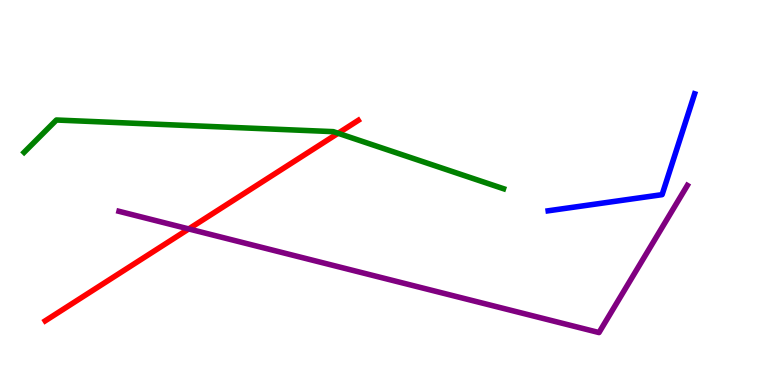[{'lines': ['blue', 'red'], 'intersections': []}, {'lines': ['green', 'red'], 'intersections': [{'x': 4.36, 'y': 6.54}]}, {'lines': ['purple', 'red'], 'intersections': [{'x': 2.44, 'y': 4.05}]}, {'lines': ['blue', 'green'], 'intersections': []}, {'lines': ['blue', 'purple'], 'intersections': []}, {'lines': ['green', 'purple'], 'intersections': []}]